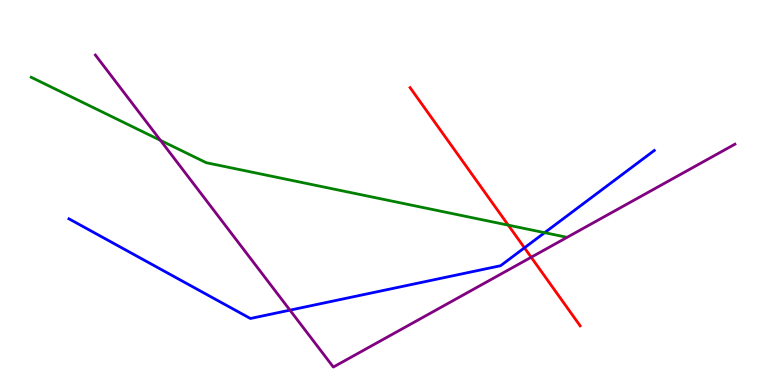[{'lines': ['blue', 'red'], 'intersections': [{'x': 6.77, 'y': 3.56}]}, {'lines': ['green', 'red'], 'intersections': [{'x': 6.56, 'y': 4.15}]}, {'lines': ['purple', 'red'], 'intersections': [{'x': 6.85, 'y': 3.32}]}, {'lines': ['blue', 'green'], 'intersections': [{'x': 7.03, 'y': 3.96}]}, {'lines': ['blue', 'purple'], 'intersections': [{'x': 3.74, 'y': 1.94}]}, {'lines': ['green', 'purple'], 'intersections': [{'x': 2.07, 'y': 6.35}]}]